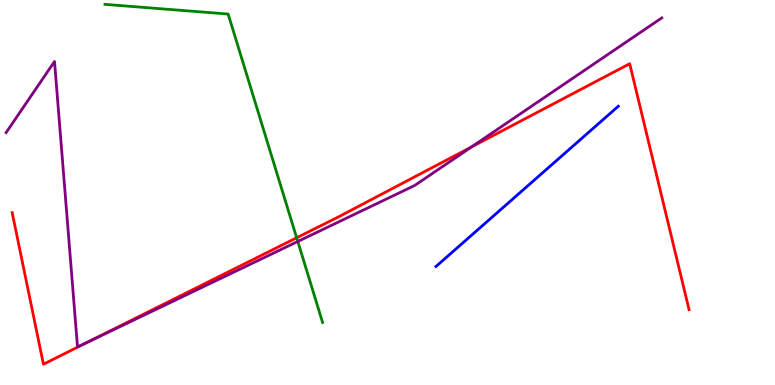[{'lines': ['blue', 'red'], 'intersections': []}, {'lines': ['green', 'red'], 'intersections': [{'x': 3.83, 'y': 3.82}]}, {'lines': ['purple', 'red'], 'intersections': [{'x': 1.12, 'y': 1.11}, {'x': 6.08, 'y': 6.18}]}, {'lines': ['blue', 'green'], 'intersections': []}, {'lines': ['blue', 'purple'], 'intersections': []}, {'lines': ['green', 'purple'], 'intersections': [{'x': 3.84, 'y': 3.73}]}]